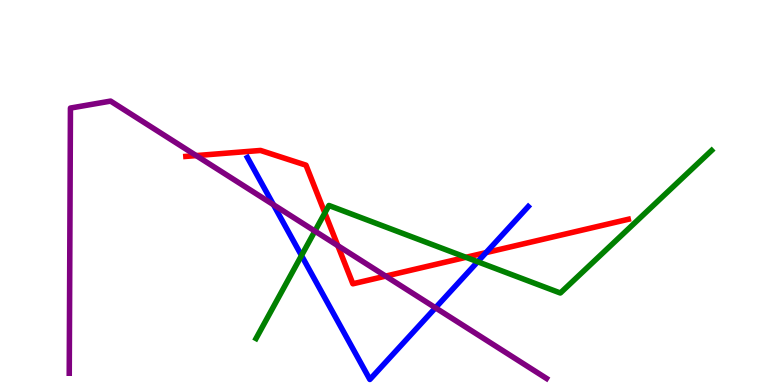[{'lines': ['blue', 'red'], 'intersections': [{'x': 6.27, 'y': 3.44}]}, {'lines': ['green', 'red'], 'intersections': [{'x': 4.19, 'y': 4.47}, {'x': 6.01, 'y': 3.32}]}, {'lines': ['purple', 'red'], 'intersections': [{'x': 2.53, 'y': 5.96}, {'x': 4.36, 'y': 3.62}, {'x': 4.98, 'y': 2.83}]}, {'lines': ['blue', 'green'], 'intersections': [{'x': 3.89, 'y': 3.36}, {'x': 6.16, 'y': 3.2}]}, {'lines': ['blue', 'purple'], 'intersections': [{'x': 3.53, 'y': 4.68}, {'x': 5.62, 'y': 2.0}]}, {'lines': ['green', 'purple'], 'intersections': [{'x': 4.06, 'y': 4.0}]}]